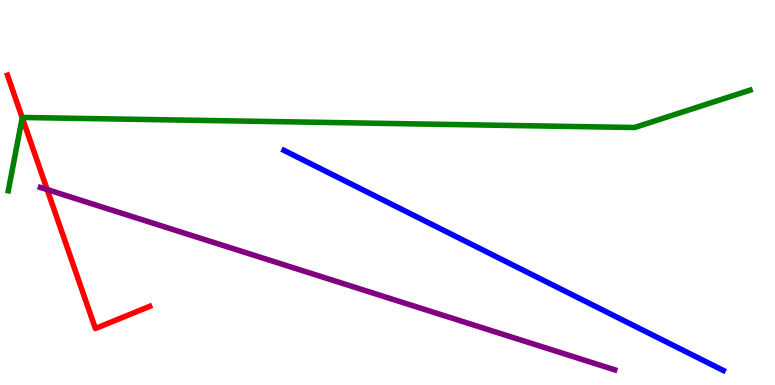[{'lines': ['blue', 'red'], 'intersections': []}, {'lines': ['green', 'red'], 'intersections': [{'x': 0.287, 'y': 6.94}]}, {'lines': ['purple', 'red'], 'intersections': [{'x': 0.609, 'y': 5.08}]}, {'lines': ['blue', 'green'], 'intersections': []}, {'lines': ['blue', 'purple'], 'intersections': []}, {'lines': ['green', 'purple'], 'intersections': []}]